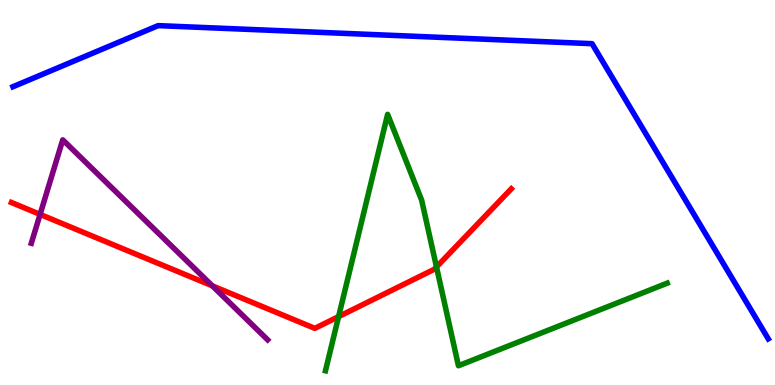[{'lines': ['blue', 'red'], 'intersections': []}, {'lines': ['green', 'red'], 'intersections': [{'x': 4.37, 'y': 1.78}, {'x': 5.63, 'y': 3.07}]}, {'lines': ['purple', 'red'], 'intersections': [{'x': 0.517, 'y': 4.43}, {'x': 2.74, 'y': 2.58}]}, {'lines': ['blue', 'green'], 'intersections': []}, {'lines': ['blue', 'purple'], 'intersections': []}, {'lines': ['green', 'purple'], 'intersections': []}]